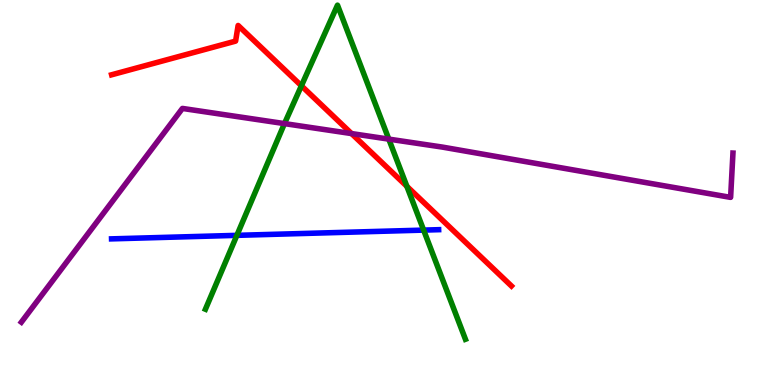[{'lines': ['blue', 'red'], 'intersections': []}, {'lines': ['green', 'red'], 'intersections': [{'x': 3.89, 'y': 7.77}, {'x': 5.25, 'y': 5.16}]}, {'lines': ['purple', 'red'], 'intersections': [{'x': 4.54, 'y': 6.53}]}, {'lines': ['blue', 'green'], 'intersections': [{'x': 3.06, 'y': 3.89}, {'x': 5.47, 'y': 4.02}]}, {'lines': ['blue', 'purple'], 'intersections': []}, {'lines': ['green', 'purple'], 'intersections': [{'x': 3.67, 'y': 6.79}, {'x': 5.02, 'y': 6.39}]}]